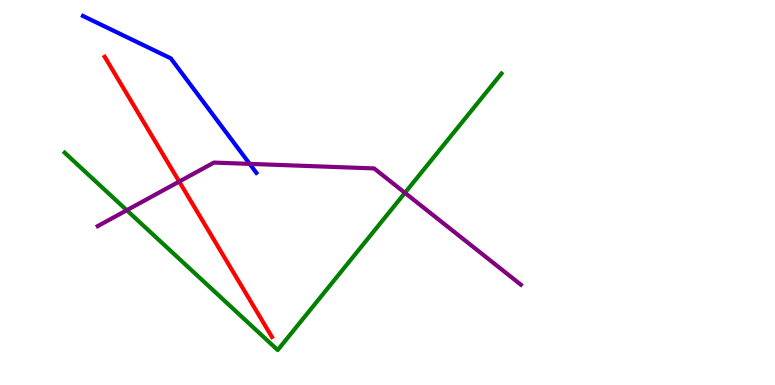[{'lines': ['blue', 'red'], 'intersections': []}, {'lines': ['green', 'red'], 'intersections': []}, {'lines': ['purple', 'red'], 'intersections': [{'x': 2.31, 'y': 5.28}]}, {'lines': ['blue', 'green'], 'intersections': []}, {'lines': ['blue', 'purple'], 'intersections': [{'x': 3.22, 'y': 5.74}]}, {'lines': ['green', 'purple'], 'intersections': [{'x': 1.64, 'y': 4.54}, {'x': 5.22, 'y': 4.99}]}]